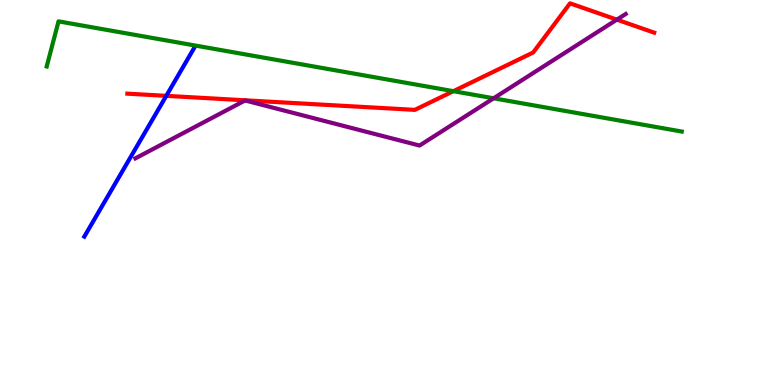[{'lines': ['blue', 'red'], 'intersections': [{'x': 2.15, 'y': 7.51}]}, {'lines': ['green', 'red'], 'intersections': [{'x': 5.85, 'y': 7.63}]}, {'lines': ['purple', 'red'], 'intersections': [{'x': 7.96, 'y': 9.49}]}, {'lines': ['blue', 'green'], 'intersections': []}, {'lines': ['blue', 'purple'], 'intersections': []}, {'lines': ['green', 'purple'], 'intersections': [{'x': 6.37, 'y': 7.45}]}]